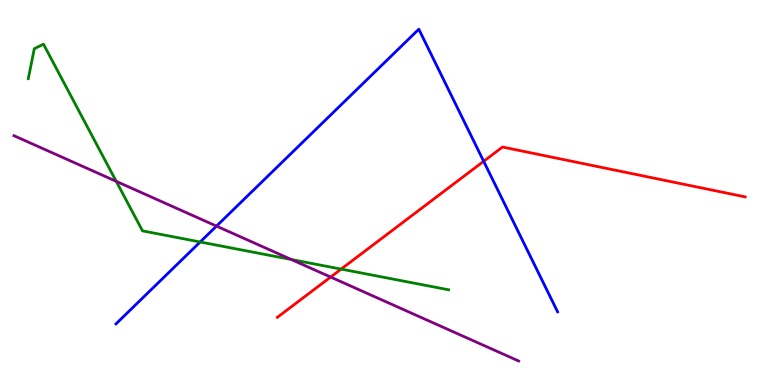[{'lines': ['blue', 'red'], 'intersections': [{'x': 6.24, 'y': 5.81}]}, {'lines': ['green', 'red'], 'intersections': [{'x': 4.4, 'y': 3.01}]}, {'lines': ['purple', 'red'], 'intersections': [{'x': 4.27, 'y': 2.8}]}, {'lines': ['blue', 'green'], 'intersections': [{'x': 2.58, 'y': 3.72}]}, {'lines': ['blue', 'purple'], 'intersections': [{'x': 2.79, 'y': 4.13}]}, {'lines': ['green', 'purple'], 'intersections': [{'x': 1.5, 'y': 5.29}, {'x': 3.76, 'y': 3.26}]}]